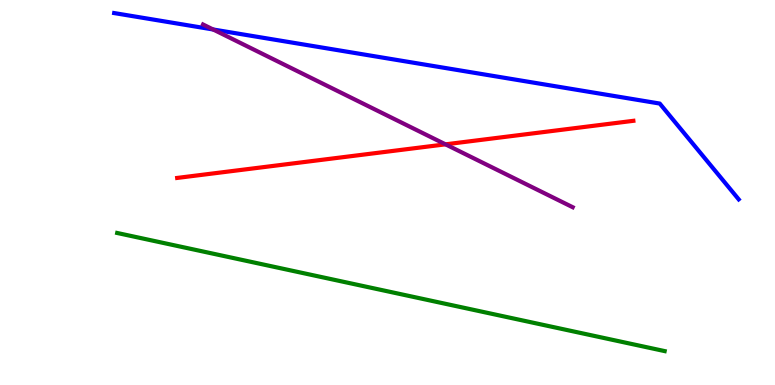[{'lines': ['blue', 'red'], 'intersections': []}, {'lines': ['green', 'red'], 'intersections': []}, {'lines': ['purple', 'red'], 'intersections': [{'x': 5.75, 'y': 6.25}]}, {'lines': ['blue', 'green'], 'intersections': []}, {'lines': ['blue', 'purple'], 'intersections': [{'x': 2.75, 'y': 9.23}]}, {'lines': ['green', 'purple'], 'intersections': []}]